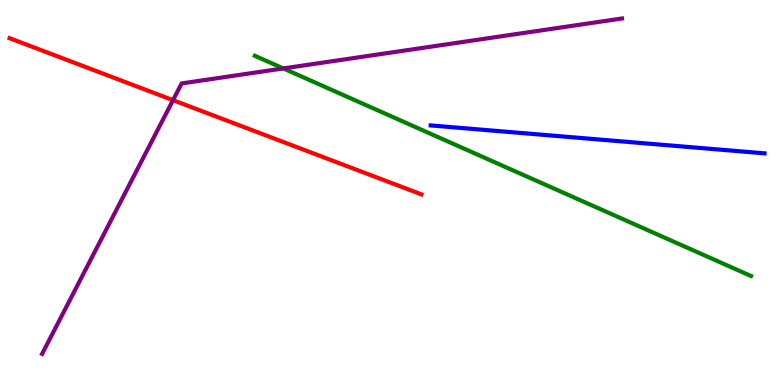[{'lines': ['blue', 'red'], 'intersections': []}, {'lines': ['green', 'red'], 'intersections': []}, {'lines': ['purple', 'red'], 'intersections': [{'x': 2.23, 'y': 7.4}]}, {'lines': ['blue', 'green'], 'intersections': []}, {'lines': ['blue', 'purple'], 'intersections': []}, {'lines': ['green', 'purple'], 'intersections': [{'x': 3.66, 'y': 8.22}]}]